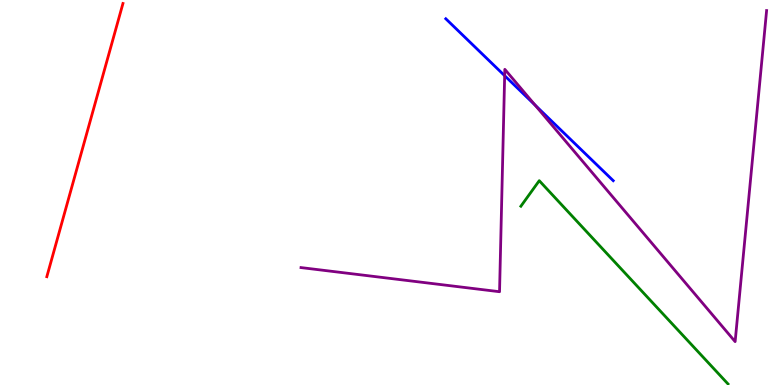[{'lines': ['blue', 'red'], 'intersections': []}, {'lines': ['green', 'red'], 'intersections': []}, {'lines': ['purple', 'red'], 'intersections': []}, {'lines': ['blue', 'green'], 'intersections': []}, {'lines': ['blue', 'purple'], 'intersections': [{'x': 6.51, 'y': 8.03}, {'x': 6.9, 'y': 7.27}]}, {'lines': ['green', 'purple'], 'intersections': []}]